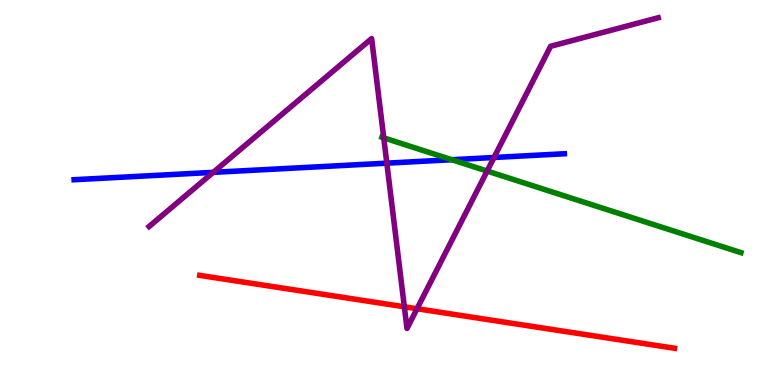[{'lines': ['blue', 'red'], 'intersections': []}, {'lines': ['green', 'red'], 'intersections': []}, {'lines': ['purple', 'red'], 'intersections': [{'x': 5.22, 'y': 2.03}, {'x': 5.38, 'y': 1.98}]}, {'lines': ['blue', 'green'], 'intersections': [{'x': 5.83, 'y': 5.85}]}, {'lines': ['blue', 'purple'], 'intersections': [{'x': 2.75, 'y': 5.52}, {'x': 4.99, 'y': 5.76}, {'x': 6.37, 'y': 5.91}]}, {'lines': ['green', 'purple'], 'intersections': [{'x': 4.95, 'y': 6.42}, {'x': 6.29, 'y': 5.56}]}]